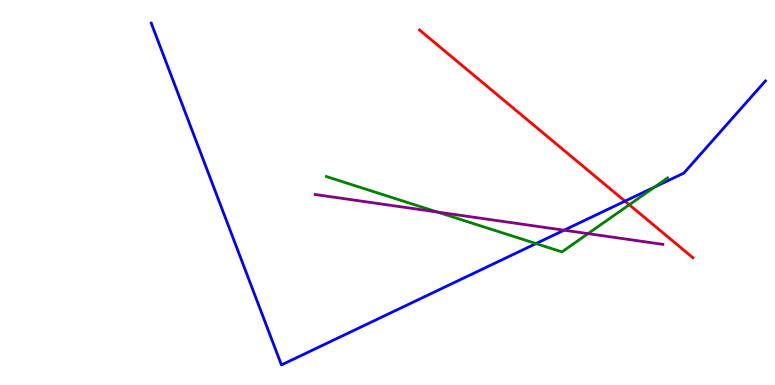[{'lines': ['blue', 'red'], 'intersections': [{'x': 8.06, 'y': 4.78}]}, {'lines': ['green', 'red'], 'intersections': [{'x': 8.12, 'y': 4.68}]}, {'lines': ['purple', 'red'], 'intersections': []}, {'lines': ['blue', 'green'], 'intersections': [{'x': 6.92, 'y': 3.67}, {'x': 8.45, 'y': 5.14}]}, {'lines': ['blue', 'purple'], 'intersections': [{'x': 7.28, 'y': 4.02}]}, {'lines': ['green', 'purple'], 'intersections': [{'x': 5.64, 'y': 4.49}, {'x': 7.59, 'y': 3.93}]}]